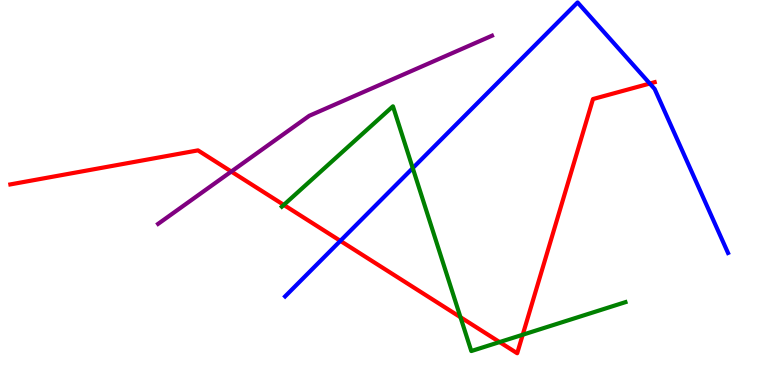[{'lines': ['blue', 'red'], 'intersections': [{'x': 4.39, 'y': 3.74}, {'x': 8.38, 'y': 7.83}]}, {'lines': ['green', 'red'], 'intersections': [{'x': 3.66, 'y': 4.68}, {'x': 5.94, 'y': 1.76}, {'x': 6.45, 'y': 1.12}, {'x': 6.74, 'y': 1.31}]}, {'lines': ['purple', 'red'], 'intersections': [{'x': 2.98, 'y': 5.54}]}, {'lines': ['blue', 'green'], 'intersections': [{'x': 5.33, 'y': 5.63}]}, {'lines': ['blue', 'purple'], 'intersections': []}, {'lines': ['green', 'purple'], 'intersections': []}]